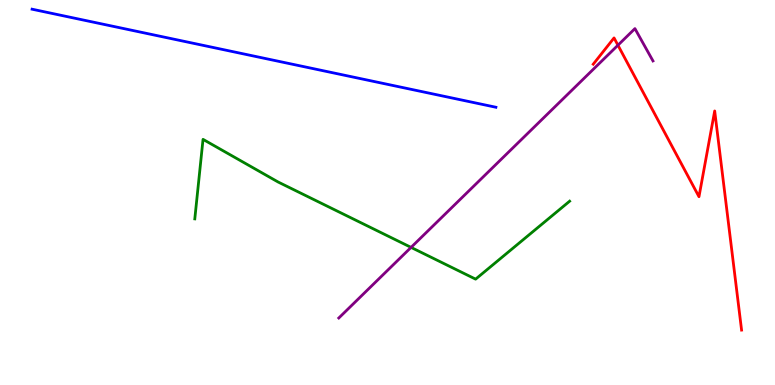[{'lines': ['blue', 'red'], 'intersections': []}, {'lines': ['green', 'red'], 'intersections': []}, {'lines': ['purple', 'red'], 'intersections': [{'x': 7.97, 'y': 8.83}]}, {'lines': ['blue', 'green'], 'intersections': []}, {'lines': ['blue', 'purple'], 'intersections': []}, {'lines': ['green', 'purple'], 'intersections': [{'x': 5.3, 'y': 3.57}]}]